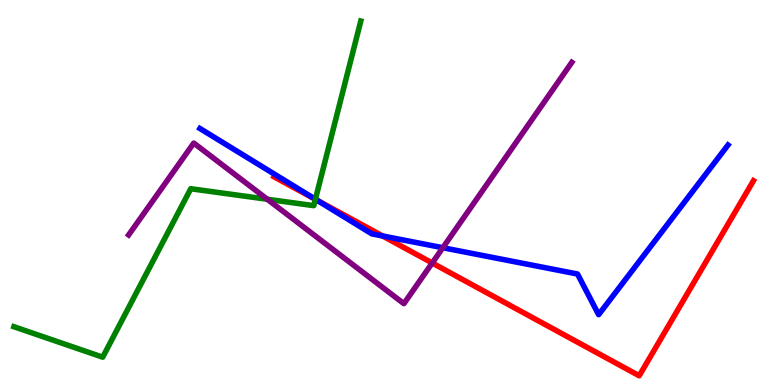[{'lines': ['blue', 'red'], 'intersections': [{'x': 4.09, 'y': 4.8}, {'x': 4.94, 'y': 3.87}]}, {'lines': ['green', 'red'], 'intersections': [{'x': 4.07, 'y': 4.82}]}, {'lines': ['purple', 'red'], 'intersections': [{'x': 5.58, 'y': 3.17}]}, {'lines': ['blue', 'green'], 'intersections': [{'x': 4.07, 'y': 4.82}]}, {'lines': ['blue', 'purple'], 'intersections': [{'x': 5.71, 'y': 3.57}]}, {'lines': ['green', 'purple'], 'intersections': [{'x': 3.45, 'y': 4.82}]}]